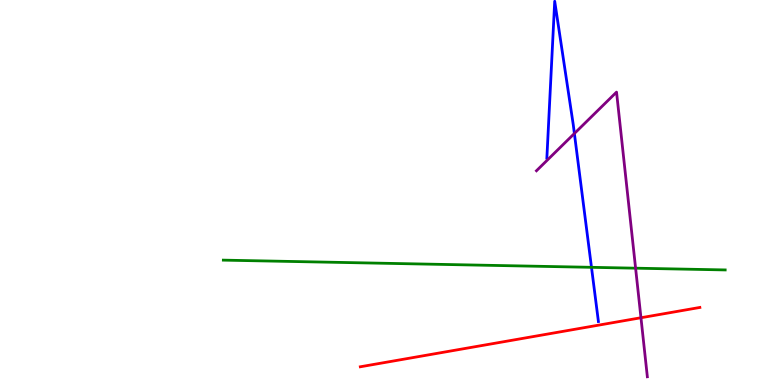[{'lines': ['blue', 'red'], 'intersections': []}, {'lines': ['green', 'red'], 'intersections': []}, {'lines': ['purple', 'red'], 'intersections': [{'x': 8.27, 'y': 1.75}]}, {'lines': ['blue', 'green'], 'intersections': [{'x': 7.63, 'y': 3.06}]}, {'lines': ['blue', 'purple'], 'intersections': [{'x': 7.41, 'y': 6.53}]}, {'lines': ['green', 'purple'], 'intersections': [{'x': 8.2, 'y': 3.03}]}]